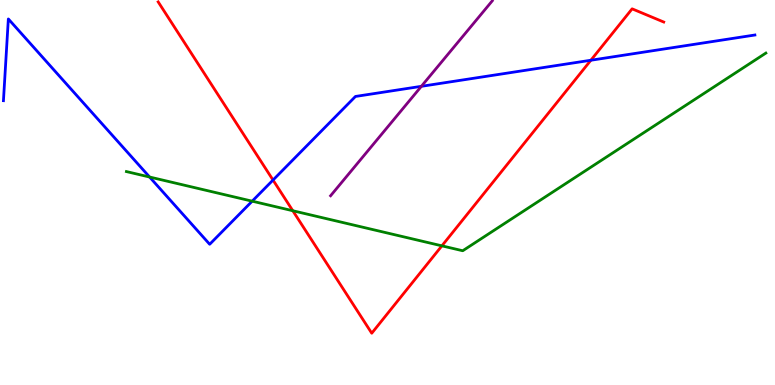[{'lines': ['blue', 'red'], 'intersections': [{'x': 3.52, 'y': 5.32}, {'x': 7.62, 'y': 8.44}]}, {'lines': ['green', 'red'], 'intersections': [{'x': 3.78, 'y': 4.53}, {'x': 5.7, 'y': 3.61}]}, {'lines': ['purple', 'red'], 'intersections': []}, {'lines': ['blue', 'green'], 'intersections': [{'x': 1.93, 'y': 5.4}, {'x': 3.25, 'y': 4.77}]}, {'lines': ['blue', 'purple'], 'intersections': [{'x': 5.44, 'y': 7.76}]}, {'lines': ['green', 'purple'], 'intersections': []}]